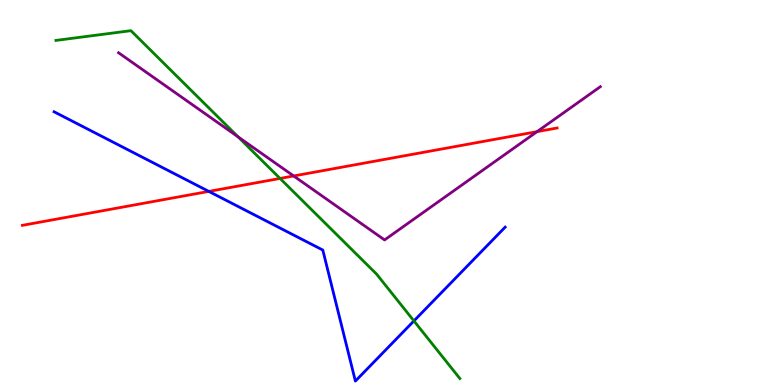[{'lines': ['blue', 'red'], 'intersections': [{'x': 2.69, 'y': 5.03}]}, {'lines': ['green', 'red'], 'intersections': [{'x': 3.61, 'y': 5.37}]}, {'lines': ['purple', 'red'], 'intersections': [{'x': 3.79, 'y': 5.43}, {'x': 6.93, 'y': 6.58}]}, {'lines': ['blue', 'green'], 'intersections': [{'x': 5.34, 'y': 1.66}]}, {'lines': ['blue', 'purple'], 'intersections': []}, {'lines': ['green', 'purple'], 'intersections': [{'x': 3.07, 'y': 6.45}]}]